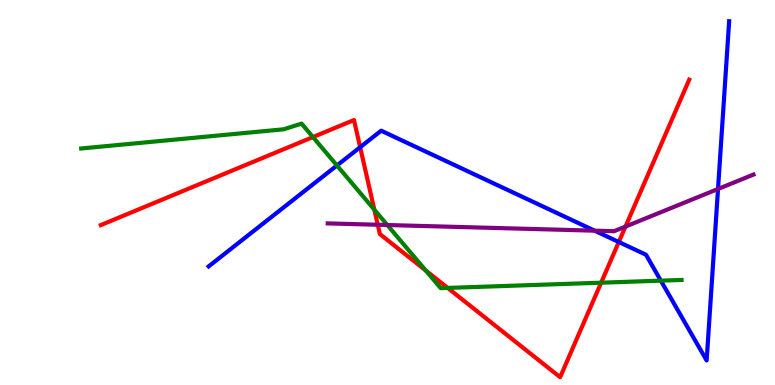[{'lines': ['blue', 'red'], 'intersections': [{'x': 4.65, 'y': 6.18}, {'x': 7.98, 'y': 3.71}]}, {'lines': ['green', 'red'], 'intersections': [{'x': 4.04, 'y': 6.44}, {'x': 4.83, 'y': 4.55}, {'x': 5.49, 'y': 2.97}, {'x': 5.78, 'y': 2.52}, {'x': 7.76, 'y': 2.66}]}, {'lines': ['purple', 'red'], 'intersections': [{'x': 4.87, 'y': 4.16}, {'x': 8.07, 'y': 4.12}]}, {'lines': ['blue', 'green'], 'intersections': [{'x': 4.35, 'y': 5.7}, {'x': 8.53, 'y': 2.71}]}, {'lines': ['blue', 'purple'], 'intersections': [{'x': 7.67, 'y': 4.01}, {'x': 9.26, 'y': 5.09}]}, {'lines': ['green', 'purple'], 'intersections': [{'x': 5.0, 'y': 4.16}]}]